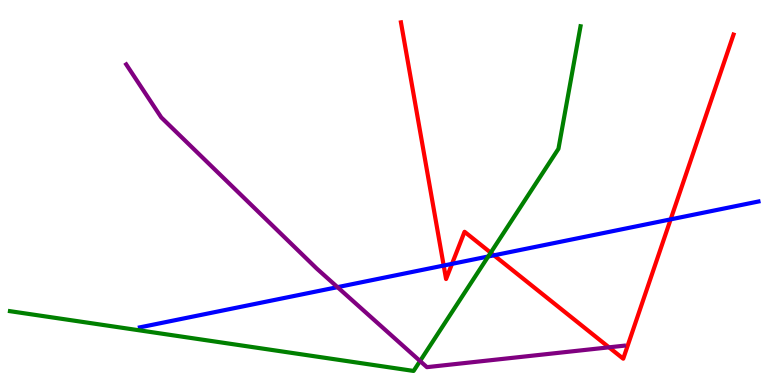[{'lines': ['blue', 'red'], 'intersections': [{'x': 5.73, 'y': 3.1}, {'x': 5.83, 'y': 3.15}, {'x': 6.37, 'y': 3.37}, {'x': 8.65, 'y': 4.3}]}, {'lines': ['green', 'red'], 'intersections': [{'x': 6.33, 'y': 3.44}]}, {'lines': ['purple', 'red'], 'intersections': [{'x': 7.86, 'y': 0.978}]}, {'lines': ['blue', 'green'], 'intersections': [{'x': 6.3, 'y': 3.34}]}, {'lines': ['blue', 'purple'], 'intersections': [{'x': 4.35, 'y': 2.54}]}, {'lines': ['green', 'purple'], 'intersections': [{'x': 5.42, 'y': 0.623}]}]